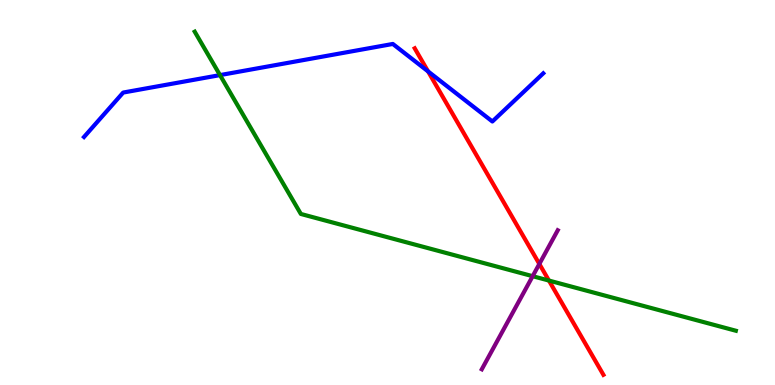[{'lines': ['blue', 'red'], 'intersections': [{'x': 5.52, 'y': 8.15}]}, {'lines': ['green', 'red'], 'intersections': [{'x': 7.08, 'y': 2.71}]}, {'lines': ['purple', 'red'], 'intersections': [{'x': 6.96, 'y': 3.14}]}, {'lines': ['blue', 'green'], 'intersections': [{'x': 2.84, 'y': 8.05}]}, {'lines': ['blue', 'purple'], 'intersections': []}, {'lines': ['green', 'purple'], 'intersections': [{'x': 6.87, 'y': 2.83}]}]